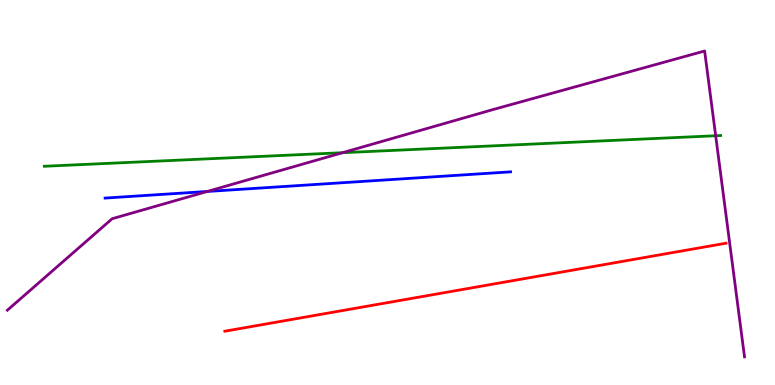[{'lines': ['blue', 'red'], 'intersections': []}, {'lines': ['green', 'red'], 'intersections': []}, {'lines': ['purple', 'red'], 'intersections': []}, {'lines': ['blue', 'green'], 'intersections': []}, {'lines': ['blue', 'purple'], 'intersections': [{'x': 2.67, 'y': 5.03}]}, {'lines': ['green', 'purple'], 'intersections': [{'x': 4.42, 'y': 6.03}, {'x': 9.23, 'y': 6.47}]}]